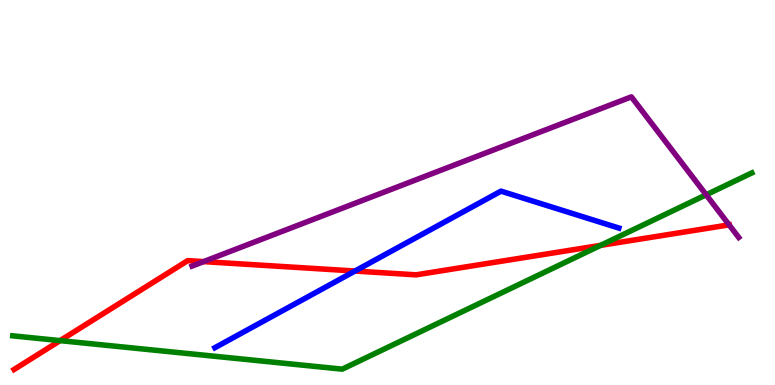[{'lines': ['blue', 'red'], 'intersections': [{'x': 4.58, 'y': 2.96}]}, {'lines': ['green', 'red'], 'intersections': [{'x': 0.775, 'y': 1.15}, {'x': 7.75, 'y': 3.63}]}, {'lines': ['purple', 'red'], 'intersections': [{'x': 2.63, 'y': 3.2}, {'x': 9.41, 'y': 4.16}]}, {'lines': ['blue', 'green'], 'intersections': []}, {'lines': ['blue', 'purple'], 'intersections': []}, {'lines': ['green', 'purple'], 'intersections': [{'x': 9.11, 'y': 4.94}]}]